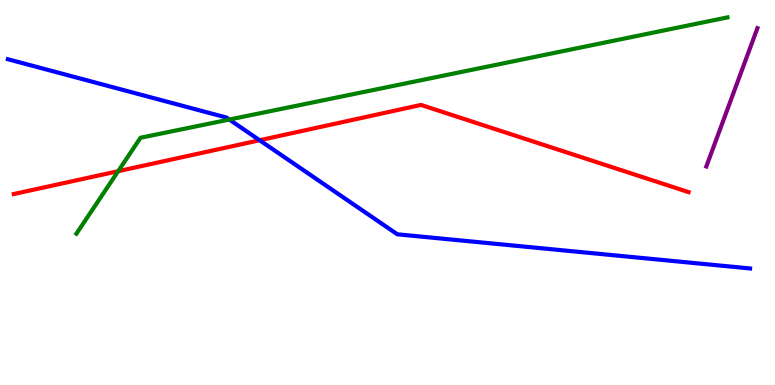[{'lines': ['blue', 'red'], 'intersections': [{'x': 3.35, 'y': 6.36}]}, {'lines': ['green', 'red'], 'intersections': [{'x': 1.52, 'y': 5.55}]}, {'lines': ['purple', 'red'], 'intersections': []}, {'lines': ['blue', 'green'], 'intersections': [{'x': 2.96, 'y': 6.9}]}, {'lines': ['blue', 'purple'], 'intersections': []}, {'lines': ['green', 'purple'], 'intersections': []}]